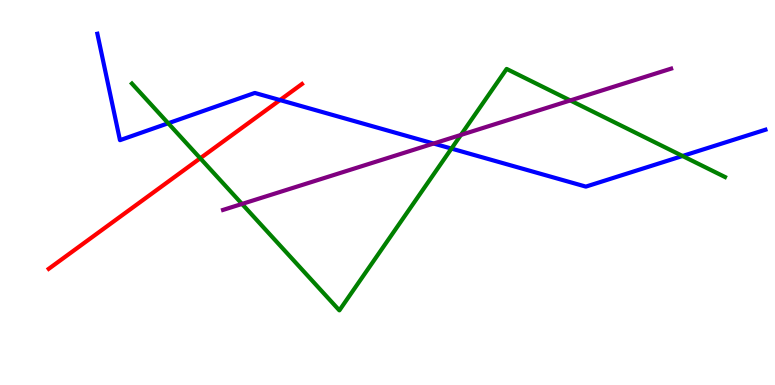[{'lines': ['blue', 'red'], 'intersections': [{'x': 3.61, 'y': 7.4}]}, {'lines': ['green', 'red'], 'intersections': [{'x': 2.58, 'y': 5.89}]}, {'lines': ['purple', 'red'], 'intersections': []}, {'lines': ['blue', 'green'], 'intersections': [{'x': 2.17, 'y': 6.8}, {'x': 5.83, 'y': 6.14}, {'x': 8.81, 'y': 5.95}]}, {'lines': ['blue', 'purple'], 'intersections': [{'x': 5.59, 'y': 6.27}]}, {'lines': ['green', 'purple'], 'intersections': [{'x': 3.12, 'y': 4.7}, {'x': 5.95, 'y': 6.5}, {'x': 7.36, 'y': 7.39}]}]